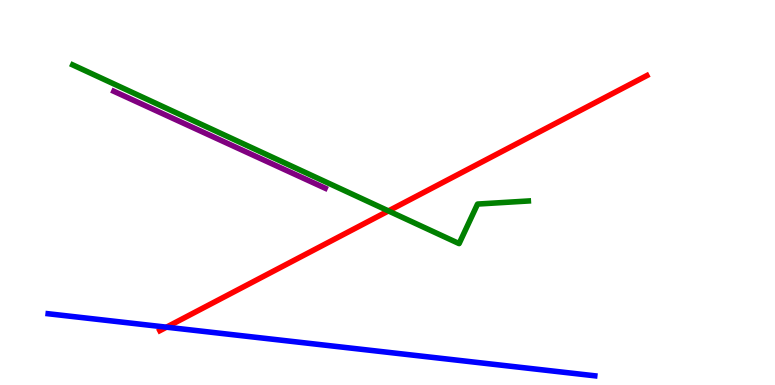[{'lines': ['blue', 'red'], 'intersections': [{'x': 2.15, 'y': 1.5}]}, {'lines': ['green', 'red'], 'intersections': [{'x': 5.01, 'y': 4.52}]}, {'lines': ['purple', 'red'], 'intersections': []}, {'lines': ['blue', 'green'], 'intersections': []}, {'lines': ['blue', 'purple'], 'intersections': []}, {'lines': ['green', 'purple'], 'intersections': []}]